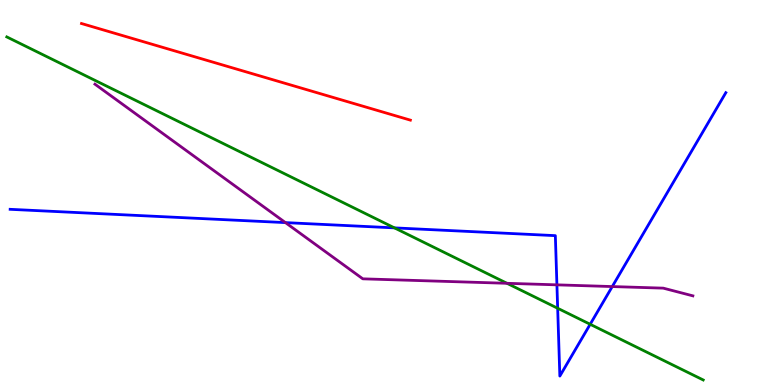[{'lines': ['blue', 'red'], 'intersections': []}, {'lines': ['green', 'red'], 'intersections': []}, {'lines': ['purple', 'red'], 'intersections': []}, {'lines': ['blue', 'green'], 'intersections': [{'x': 5.09, 'y': 4.08}, {'x': 7.2, 'y': 1.99}, {'x': 7.62, 'y': 1.58}]}, {'lines': ['blue', 'purple'], 'intersections': [{'x': 3.68, 'y': 4.22}, {'x': 7.19, 'y': 2.6}, {'x': 7.9, 'y': 2.56}]}, {'lines': ['green', 'purple'], 'intersections': [{'x': 6.54, 'y': 2.64}]}]